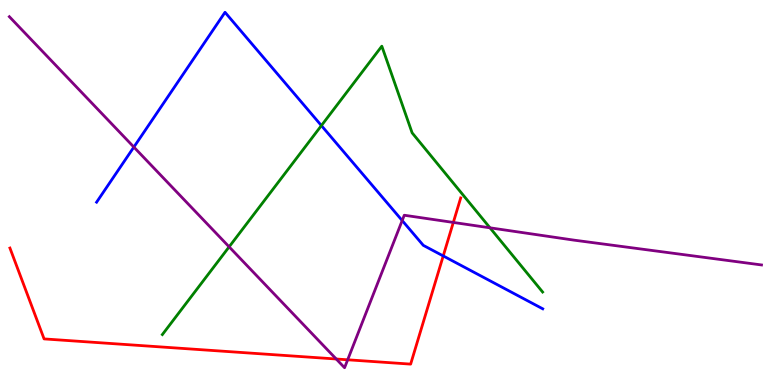[{'lines': ['blue', 'red'], 'intersections': [{'x': 5.72, 'y': 3.35}]}, {'lines': ['green', 'red'], 'intersections': []}, {'lines': ['purple', 'red'], 'intersections': [{'x': 4.34, 'y': 0.675}, {'x': 4.49, 'y': 0.655}, {'x': 5.85, 'y': 4.22}]}, {'lines': ['blue', 'green'], 'intersections': [{'x': 4.15, 'y': 6.74}]}, {'lines': ['blue', 'purple'], 'intersections': [{'x': 1.73, 'y': 6.18}, {'x': 5.19, 'y': 4.27}]}, {'lines': ['green', 'purple'], 'intersections': [{'x': 2.96, 'y': 3.59}, {'x': 6.32, 'y': 4.08}]}]